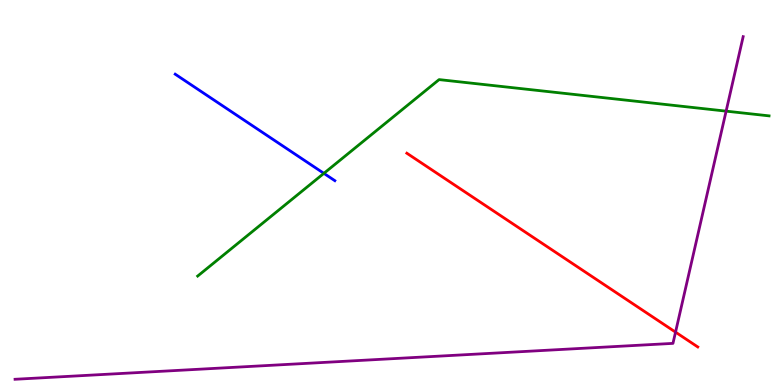[{'lines': ['blue', 'red'], 'intersections': []}, {'lines': ['green', 'red'], 'intersections': []}, {'lines': ['purple', 'red'], 'intersections': [{'x': 8.72, 'y': 1.37}]}, {'lines': ['blue', 'green'], 'intersections': [{'x': 4.18, 'y': 5.5}]}, {'lines': ['blue', 'purple'], 'intersections': []}, {'lines': ['green', 'purple'], 'intersections': [{'x': 9.37, 'y': 7.11}]}]